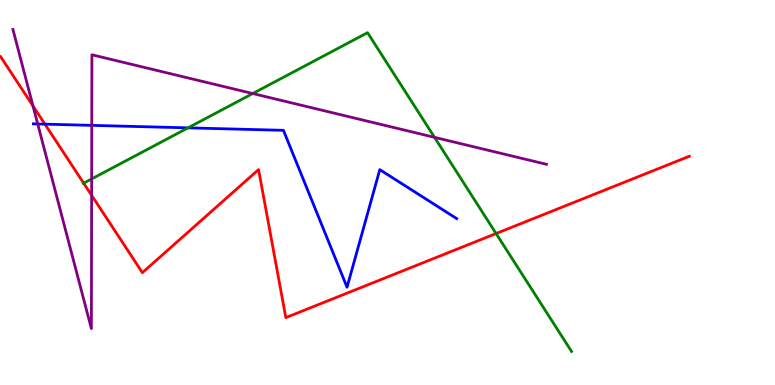[{'lines': ['blue', 'red'], 'intersections': [{'x': 0.58, 'y': 6.78}]}, {'lines': ['green', 'red'], 'intersections': [{'x': 1.08, 'y': 5.24}, {'x': 6.4, 'y': 3.93}]}, {'lines': ['purple', 'red'], 'intersections': [{'x': 0.426, 'y': 7.25}, {'x': 1.18, 'y': 4.93}]}, {'lines': ['blue', 'green'], 'intersections': [{'x': 2.43, 'y': 6.68}]}, {'lines': ['blue', 'purple'], 'intersections': [{'x': 0.487, 'y': 6.78}, {'x': 1.18, 'y': 6.74}]}, {'lines': ['green', 'purple'], 'intersections': [{'x': 1.18, 'y': 5.35}, {'x': 3.26, 'y': 7.57}, {'x': 5.61, 'y': 6.43}]}]